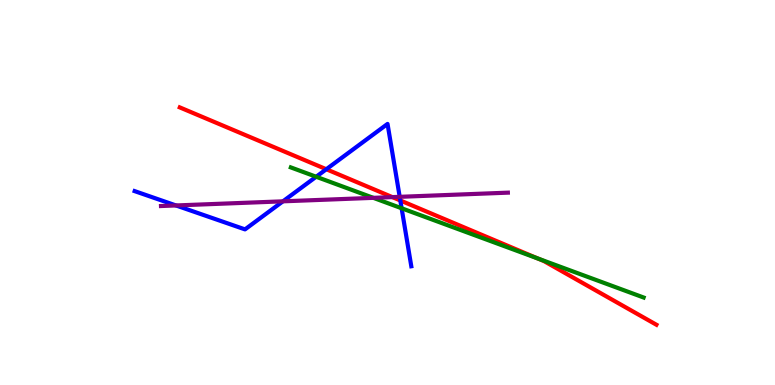[{'lines': ['blue', 'red'], 'intersections': [{'x': 4.21, 'y': 5.6}, {'x': 5.17, 'y': 4.79}]}, {'lines': ['green', 'red'], 'intersections': [{'x': 6.94, 'y': 3.29}]}, {'lines': ['purple', 'red'], 'intersections': [{'x': 5.06, 'y': 4.88}]}, {'lines': ['blue', 'green'], 'intersections': [{'x': 4.08, 'y': 5.41}, {'x': 5.18, 'y': 4.59}]}, {'lines': ['blue', 'purple'], 'intersections': [{'x': 2.27, 'y': 4.66}, {'x': 3.65, 'y': 4.77}, {'x': 5.16, 'y': 4.89}]}, {'lines': ['green', 'purple'], 'intersections': [{'x': 4.82, 'y': 4.86}]}]